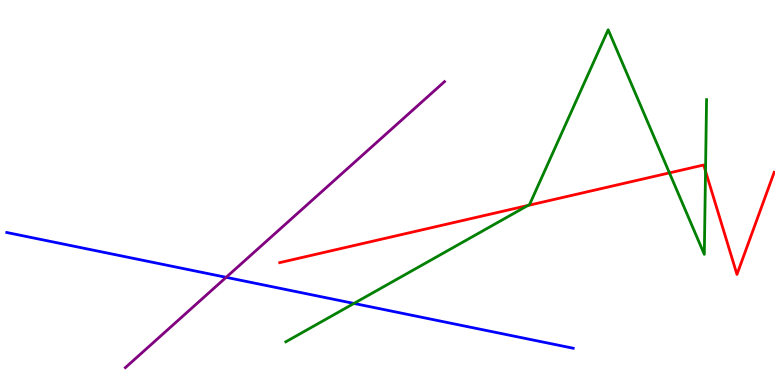[{'lines': ['blue', 'red'], 'intersections': []}, {'lines': ['green', 'red'], 'intersections': [{'x': 6.81, 'y': 4.66}, {'x': 8.64, 'y': 5.51}, {'x': 9.1, 'y': 5.56}]}, {'lines': ['purple', 'red'], 'intersections': []}, {'lines': ['blue', 'green'], 'intersections': [{'x': 4.57, 'y': 2.12}]}, {'lines': ['blue', 'purple'], 'intersections': [{'x': 2.92, 'y': 2.8}]}, {'lines': ['green', 'purple'], 'intersections': []}]